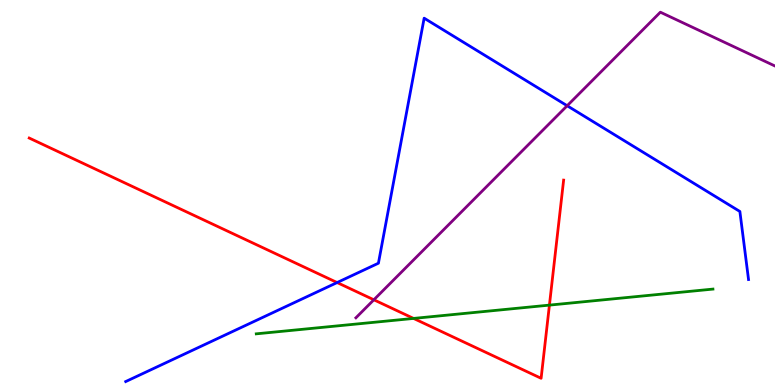[{'lines': ['blue', 'red'], 'intersections': [{'x': 4.35, 'y': 2.66}]}, {'lines': ['green', 'red'], 'intersections': [{'x': 5.34, 'y': 1.73}, {'x': 7.09, 'y': 2.07}]}, {'lines': ['purple', 'red'], 'intersections': [{'x': 4.82, 'y': 2.21}]}, {'lines': ['blue', 'green'], 'intersections': []}, {'lines': ['blue', 'purple'], 'intersections': [{'x': 7.32, 'y': 7.25}]}, {'lines': ['green', 'purple'], 'intersections': []}]